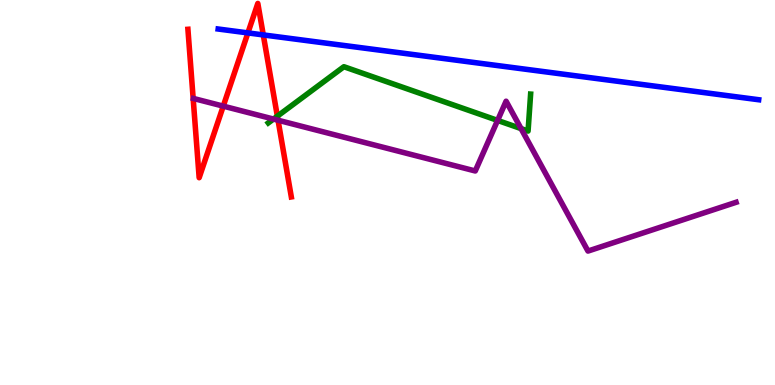[{'lines': ['blue', 'red'], 'intersections': [{'x': 3.2, 'y': 9.15}, {'x': 3.4, 'y': 9.09}]}, {'lines': ['green', 'red'], 'intersections': [{'x': 3.58, 'y': 6.98}]}, {'lines': ['purple', 'red'], 'intersections': [{'x': 2.88, 'y': 7.24}, {'x': 3.59, 'y': 6.88}]}, {'lines': ['blue', 'green'], 'intersections': []}, {'lines': ['blue', 'purple'], 'intersections': []}, {'lines': ['green', 'purple'], 'intersections': [{'x': 3.53, 'y': 6.91}, {'x': 6.42, 'y': 6.87}, {'x': 6.72, 'y': 6.66}]}]